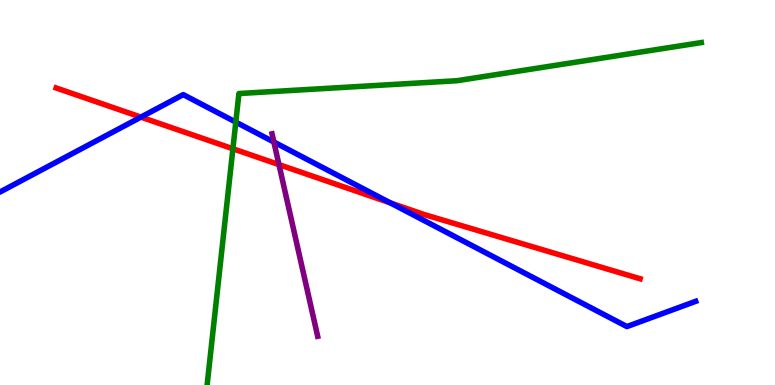[{'lines': ['blue', 'red'], 'intersections': [{'x': 1.82, 'y': 6.96}, {'x': 5.04, 'y': 4.73}]}, {'lines': ['green', 'red'], 'intersections': [{'x': 3.01, 'y': 6.14}]}, {'lines': ['purple', 'red'], 'intersections': [{'x': 3.6, 'y': 5.72}]}, {'lines': ['blue', 'green'], 'intersections': [{'x': 3.04, 'y': 6.83}]}, {'lines': ['blue', 'purple'], 'intersections': [{'x': 3.53, 'y': 6.31}]}, {'lines': ['green', 'purple'], 'intersections': []}]